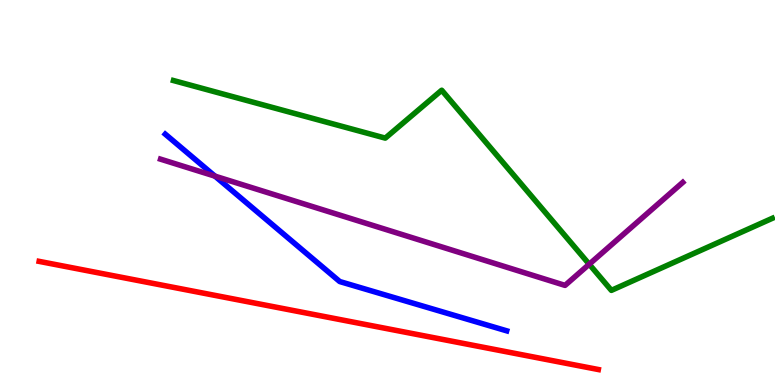[{'lines': ['blue', 'red'], 'intersections': []}, {'lines': ['green', 'red'], 'intersections': []}, {'lines': ['purple', 'red'], 'intersections': []}, {'lines': ['blue', 'green'], 'intersections': []}, {'lines': ['blue', 'purple'], 'intersections': [{'x': 2.77, 'y': 5.42}]}, {'lines': ['green', 'purple'], 'intersections': [{'x': 7.6, 'y': 3.14}]}]